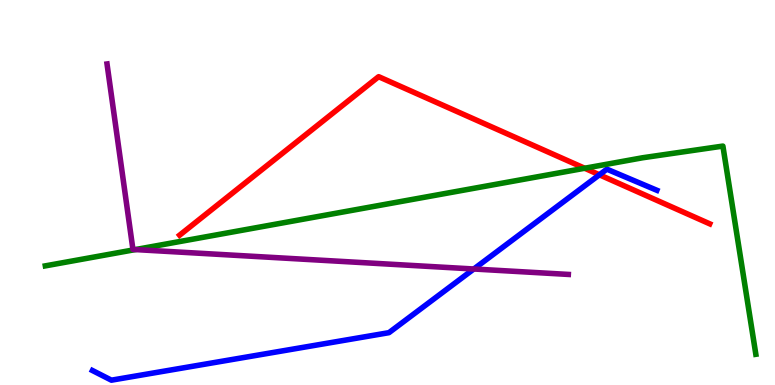[{'lines': ['blue', 'red'], 'intersections': [{'x': 7.73, 'y': 5.46}]}, {'lines': ['green', 'red'], 'intersections': [{'x': 7.54, 'y': 5.63}]}, {'lines': ['purple', 'red'], 'intersections': []}, {'lines': ['blue', 'green'], 'intersections': []}, {'lines': ['blue', 'purple'], 'intersections': [{'x': 6.11, 'y': 3.01}]}, {'lines': ['green', 'purple'], 'intersections': [{'x': 1.75, 'y': 3.52}]}]